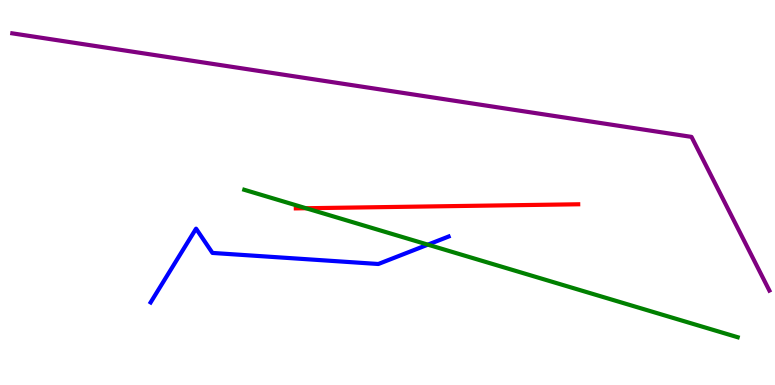[{'lines': ['blue', 'red'], 'intersections': []}, {'lines': ['green', 'red'], 'intersections': [{'x': 3.95, 'y': 4.59}]}, {'lines': ['purple', 'red'], 'intersections': []}, {'lines': ['blue', 'green'], 'intersections': [{'x': 5.52, 'y': 3.65}]}, {'lines': ['blue', 'purple'], 'intersections': []}, {'lines': ['green', 'purple'], 'intersections': []}]